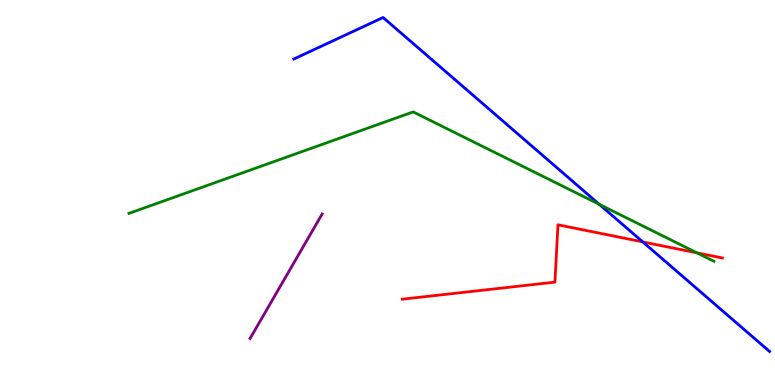[{'lines': ['blue', 'red'], 'intersections': [{'x': 8.29, 'y': 3.72}]}, {'lines': ['green', 'red'], 'intersections': [{'x': 8.99, 'y': 3.43}]}, {'lines': ['purple', 'red'], 'intersections': []}, {'lines': ['blue', 'green'], 'intersections': [{'x': 7.73, 'y': 4.69}]}, {'lines': ['blue', 'purple'], 'intersections': []}, {'lines': ['green', 'purple'], 'intersections': []}]